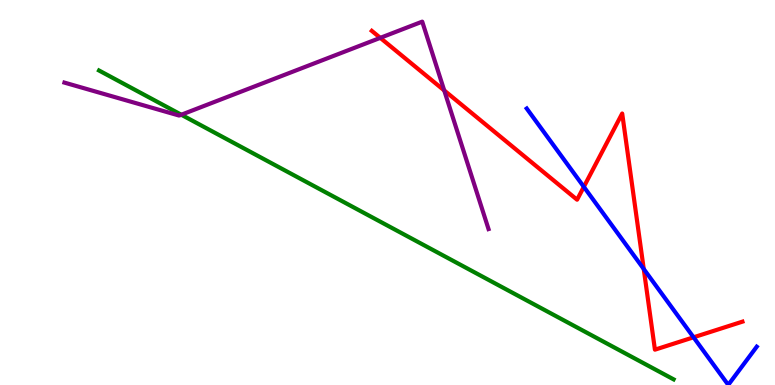[{'lines': ['blue', 'red'], 'intersections': [{'x': 7.53, 'y': 5.15}, {'x': 8.31, 'y': 3.01}, {'x': 8.95, 'y': 1.24}]}, {'lines': ['green', 'red'], 'intersections': []}, {'lines': ['purple', 'red'], 'intersections': [{'x': 4.91, 'y': 9.02}, {'x': 5.73, 'y': 7.65}]}, {'lines': ['blue', 'green'], 'intersections': []}, {'lines': ['blue', 'purple'], 'intersections': []}, {'lines': ['green', 'purple'], 'intersections': [{'x': 2.34, 'y': 7.02}]}]